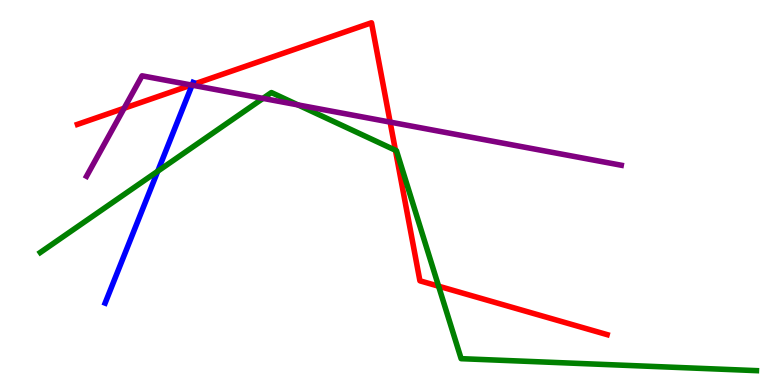[{'lines': ['blue', 'red'], 'intersections': [{'x': 2.48, 'y': 7.8}]}, {'lines': ['green', 'red'], 'intersections': [{'x': 5.1, 'y': 6.1}, {'x': 5.66, 'y': 2.57}]}, {'lines': ['purple', 'red'], 'intersections': [{'x': 1.6, 'y': 7.19}, {'x': 2.47, 'y': 7.79}, {'x': 5.03, 'y': 6.83}]}, {'lines': ['blue', 'green'], 'intersections': [{'x': 2.04, 'y': 5.55}]}, {'lines': ['blue', 'purple'], 'intersections': [{'x': 2.48, 'y': 7.79}]}, {'lines': ['green', 'purple'], 'intersections': [{'x': 3.39, 'y': 7.44}, {'x': 3.84, 'y': 7.28}]}]